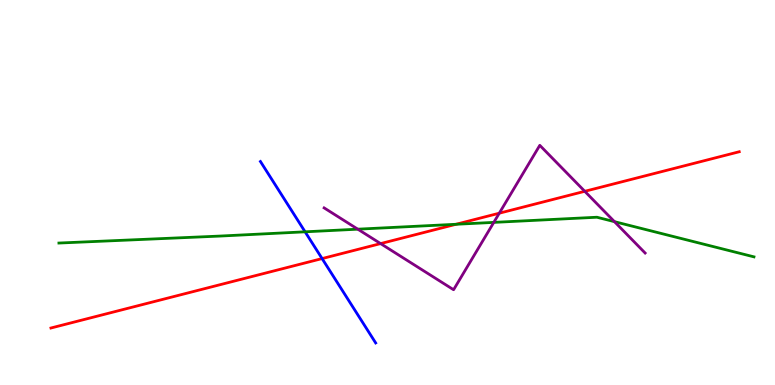[{'lines': ['blue', 'red'], 'intersections': [{'x': 4.16, 'y': 3.28}]}, {'lines': ['green', 'red'], 'intersections': [{'x': 5.88, 'y': 4.17}]}, {'lines': ['purple', 'red'], 'intersections': [{'x': 4.91, 'y': 3.67}, {'x': 6.44, 'y': 4.46}, {'x': 7.55, 'y': 5.03}]}, {'lines': ['blue', 'green'], 'intersections': [{'x': 3.94, 'y': 3.98}]}, {'lines': ['blue', 'purple'], 'intersections': []}, {'lines': ['green', 'purple'], 'intersections': [{'x': 4.62, 'y': 4.05}, {'x': 6.37, 'y': 4.22}, {'x': 7.93, 'y': 4.24}]}]